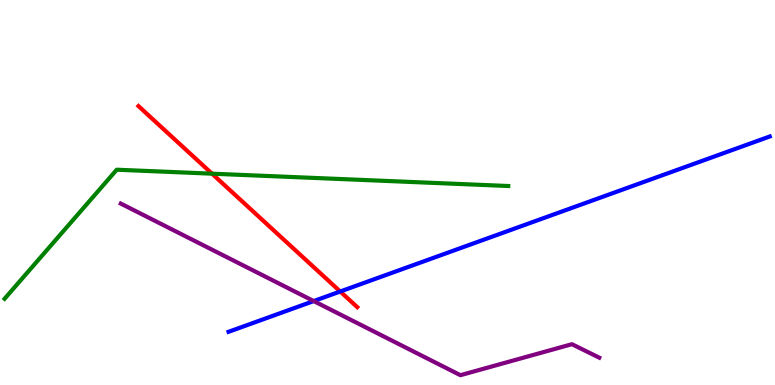[{'lines': ['blue', 'red'], 'intersections': [{'x': 4.39, 'y': 2.43}]}, {'lines': ['green', 'red'], 'intersections': [{'x': 2.74, 'y': 5.49}]}, {'lines': ['purple', 'red'], 'intersections': []}, {'lines': ['blue', 'green'], 'intersections': []}, {'lines': ['blue', 'purple'], 'intersections': [{'x': 4.05, 'y': 2.18}]}, {'lines': ['green', 'purple'], 'intersections': []}]